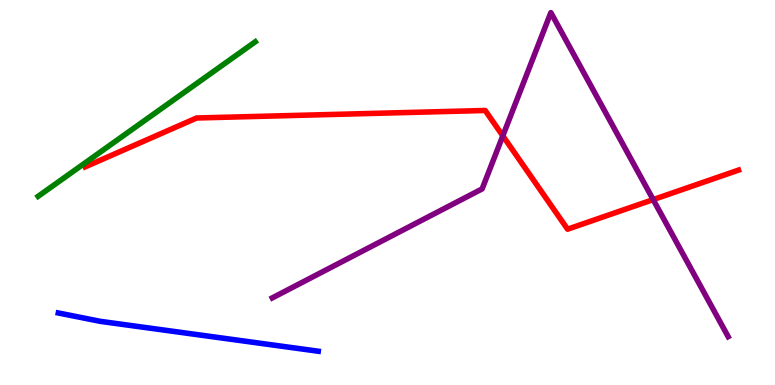[{'lines': ['blue', 'red'], 'intersections': []}, {'lines': ['green', 'red'], 'intersections': []}, {'lines': ['purple', 'red'], 'intersections': [{'x': 6.49, 'y': 6.47}, {'x': 8.43, 'y': 4.82}]}, {'lines': ['blue', 'green'], 'intersections': []}, {'lines': ['blue', 'purple'], 'intersections': []}, {'lines': ['green', 'purple'], 'intersections': []}]